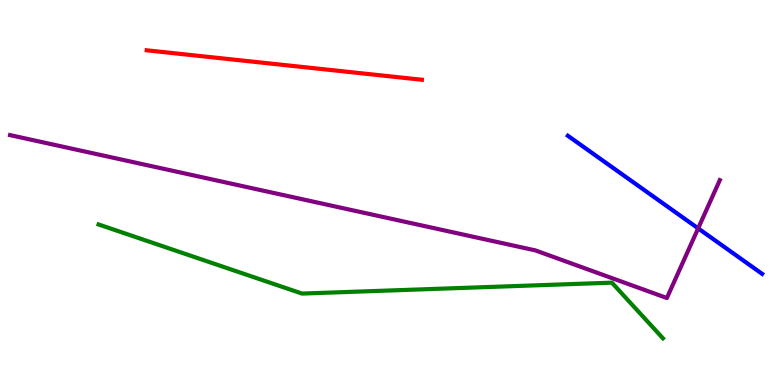[{'lines': ['blue', 'red'], 'intersections': []}, {'lines': ['green', 'red'], 'intersections': []}, {'lines': ['purple', 'red'], 'intersections': []}, {'lines': ['blue', 'green'], 'intersections': []}, {'lines': ['blue', 'purple'], 'intersections': [{'x': 9.01, 'y': 4.07}]}, {'lines': ['green', 'purple'], 'intersections': []}]